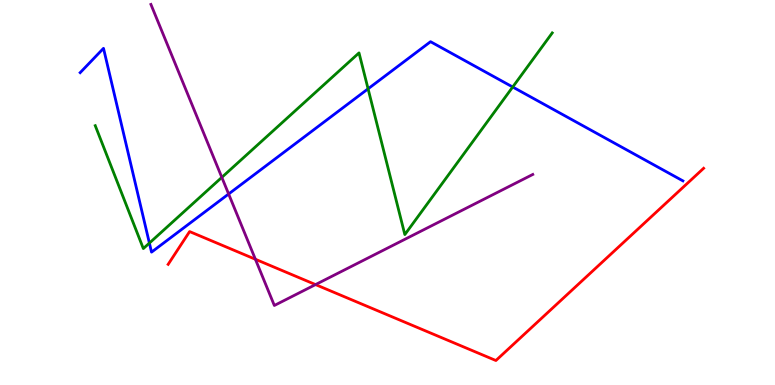[{'lines': ['blue', 'red'], 'intersections': []}, {'lines': ['green', 'red'], 'intersections': []}, {'lines': ['purple', 'red'], 'intersections': [{'x': 3.3, 'y': 3.27}, {'x': 4.07, 'y': 2.61}]}, {'lines': ['blue', 'green'], 'intersections': [{'x': 1.93, 'y': 3.69}, {'x': 4.75, 'y': 7.69}, {'x': 6.62, 'y': 7.74}]}, {'lines': ['blue', 'purple'], 'intersections': [{'x': 2.95, 'y': 4.96}]}, {'lines': ['green', 'purple'], 'intersections': [{'x': 2.86, 'y': 5.39}]}]